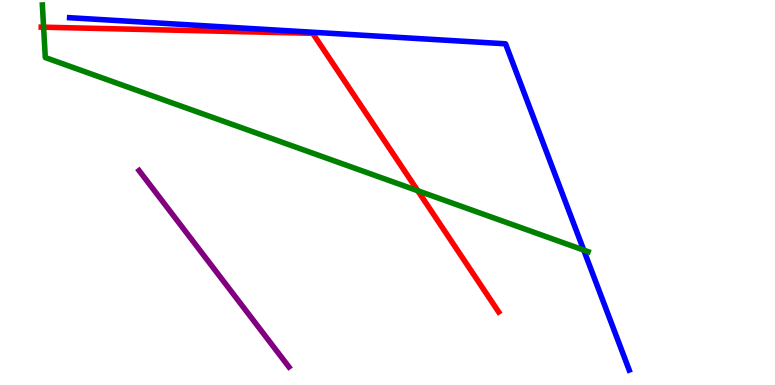[{'lines': ['blue', 'red'], 'intersections': []}, {'lines': ['green', 'red'], 'intersections': [{'x': 0.563, 'y': 9.29}, {'x': 5.39, 'y': 5.05}]}, {'lines': ['purple', 'red'], 'intersections': []}, {'lines': ['blue', 'green'], 'intersections': [{'x': 7.53, 'y': 3.5}]}, {'lines': ['blue', 'purple'], 'intersections': []}, {'lines': ['green', 'purple'], 'intersections': []}]